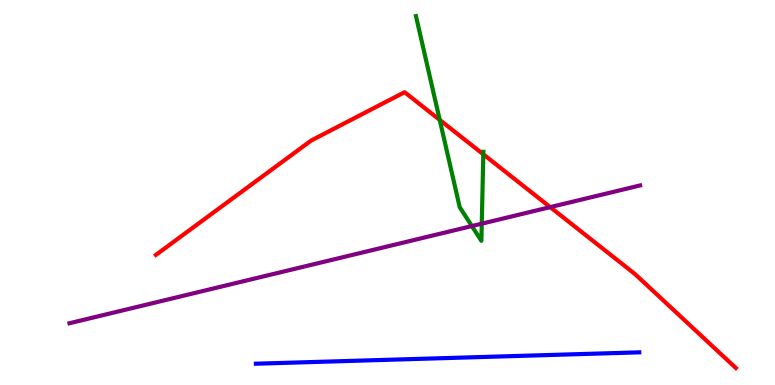[{'lines': ['blue', 'red'], 'intersections': []}, {'lines': ['green', 'red'], 'intersections': [{'x': 5.67, 'y': 6.89}, {'x': 6.24, 'y': 5.99}]}, {'lines': ['purple', 'red'], 'intersections': [{'x': 7.1, 'y': 4.62}]}, {'lines': ['blue', 'green'], 'intersections': []}, {'lines': ['blue', 'purple'], 'intersections': []}, {'lines': ['green', 'purple'], 'intersections': [{'x': 6.09, 'y': 4.13}, {'x': 6.22, 'y': 4.19}]}]